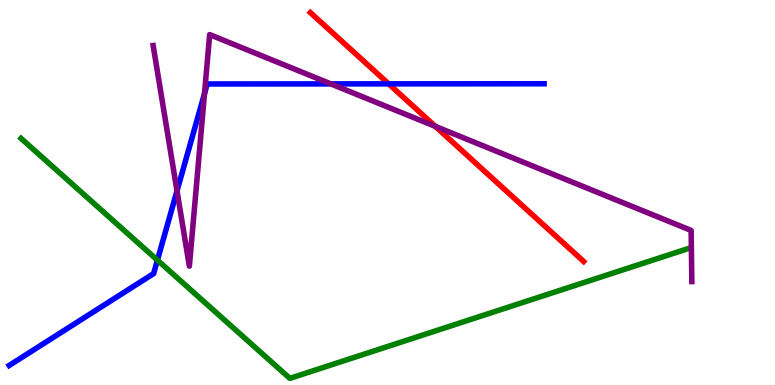[{'lines': ['blue', 'red'], 'intersections': [{'x': 5.01, 'y': 7.82}]}, {'lines': ['green', 'red'], 'intersections': []}, {'lines': ['purple', 'red'], 'intersections': [{'x': 5.62, 'y': 6.72}]}, {'lines': ['blue', 'green'], 'intersections': [{'x': 2.03, 'y': 3.24}]}, {'lines': ['blue', 'purple'], 'intersections': [{'x': 2.28, 'y': 5.04}, {'x': 2.64, 'y': 7.57}, {'x': 4.27, 'y': 7.82}]}, {'lines': ['green', 'purple'], 'intersections': []}]